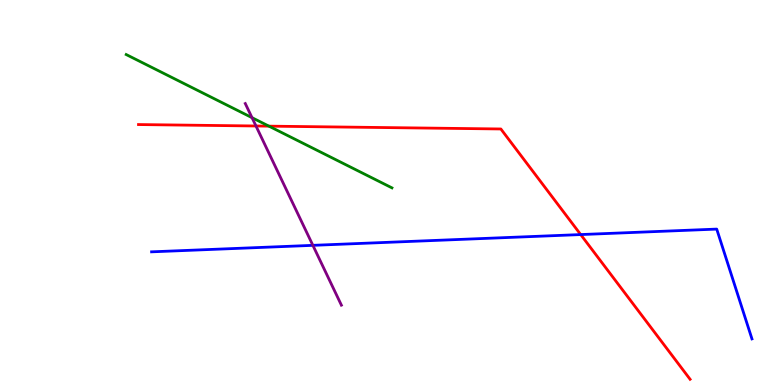[{'lines': ['blue', 'red'], 'intersections': [{'x': 7.49, 'y': 3.91}]}, {'lines': ['green', 'red'], 'intersections': [{'x': 3.47, 'y': 6.72}]}, {'lines': ['purple', 'red'], 'intersections': [{'x': 3.3, 'y': 6.73}]}, {'lines': ['blue', 'green'], 'intersections': []}, {'lines': ['blue', 'purple'], 'intersections': [{'x': 4.04, 'y': 3.63}]}, {'lines': ['green', 'purple'], 'intersections': [{'x': 3.25, 'y': 6.94}]}]